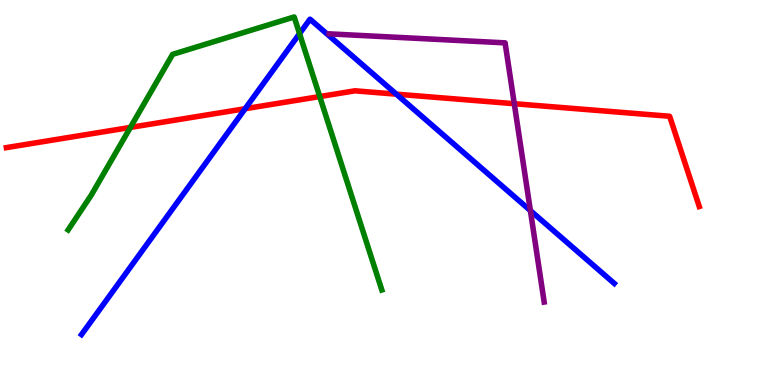[{'lines': ['blue', 'red'], 'intersections': [{'x': 3.16, 'y': 7.18}, {'x': 5.11, 'y': 7.55}]}, {'lines': ['green', 'red'], 'intersections': [{'x': 1.68, 'y': 6.69}, {'x': 4.13, 'y': 7.49}]}, {'lines': ['purple', 'red'], 'intersections': [{'x': 6.64, 'y': 7.31}]}, {'lines': ['blue', 'green'], 'intersections': [{'x': 3.86, 'y': 9.13}]}, {'lines': ['blue', 'purple'], 'intersections': [{'x': 6.84, 'y': 4.53}]}, {'lines': ['green', 'purple'], 'intersections': []}]